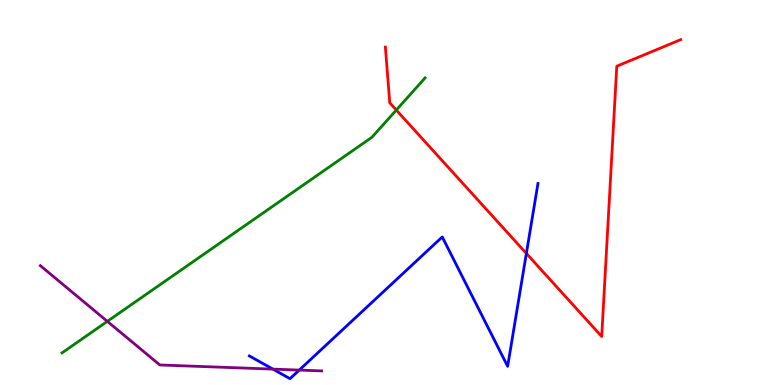[{'lines': ['blue', 'red'], 'intersections': [{'x': 6.79, 'y': 3.42}]}, {'lines': ['green', 'red'], 'intersections': [{'x': 5.11, 'y': 7.14}]}, {'lines': ['purple', 'red'], 'intersections': []}, {'lines': ['blue', 'green'], 'intersections': []}, {'lines': ['blue', 'purple'], 'intersections': [{'x': 3.52, 'y': 0.413}, {'x': 3.86, 'y': 0.387}]}, {'lines': ['green', 'purple'], 'intersections': [{'x': 1.39, 'y': 1.65}]}]